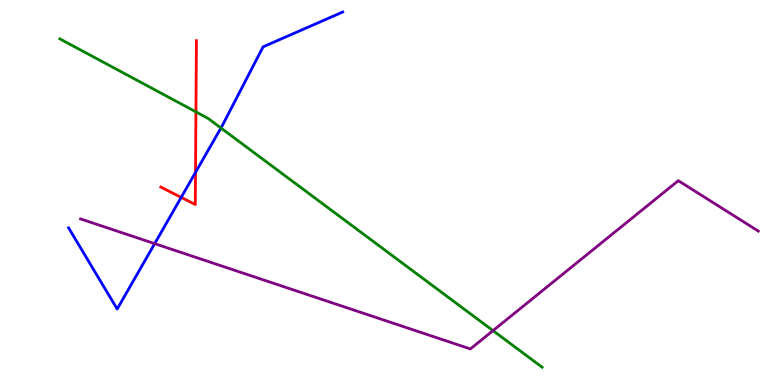[{'lines': ['blue', 'red'], 'intersections': [{'x': 2.34, 'y': 4.87}, {'x': 2.52, 'y': 5.52}]}, {'lines': ['green', 'red'], 'intersections': [{'x': 2.53, 'y': 7.09}]}, {'lines': ['purple', 'red'], 'intersections': []}, {'lines': ['blue', 'green'], 'intersections': [{'x': 2.85, 'y': 6.68}]}, {'lines': ['blue', 'purple'], 'intersections': [{'x': 2.0, 'y': 3.67}]}, {'lines': ['green', 'purple'], 'intersections': [{'x': 6.36, 'y': 1.41}]}]